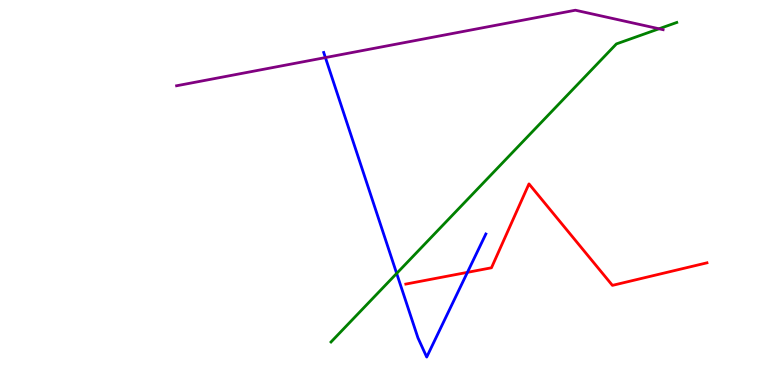[{'lines': ['blue', 'red'], 'intersections': [{'x': 6.03, 'y': 2.93}]}, {'lines': ['green', 'red'], 'intersections': []}, {'lines': ['purple', 'red'], 'intersections': []}, {'lines': ['blue', 'green'], 'intersections': [{'x': 5.12, 'y': 2.9}]}, {'lines': ['blue', 'purple'], 'intersections': [{'x': 4.2, 'y': 8.5}]}, {'lines': ['green', 'purple'], 'intersections': [{'x': 8.5, 'y': 9.25}]}]